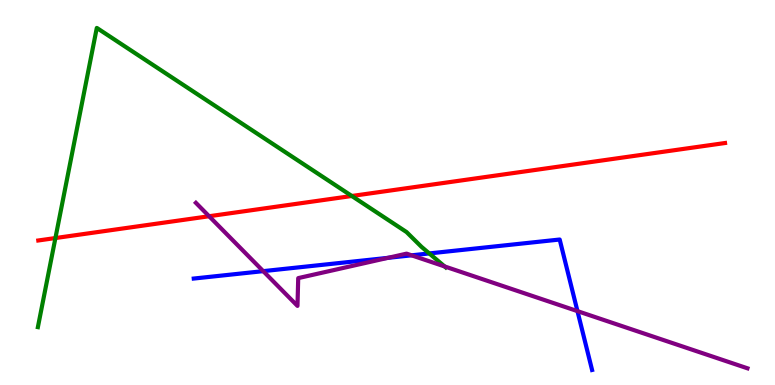[{'lines': ['blue', 'red'], 'intersections': []}, {'lines': ['green', 'red'], 'intersections': [{'x': 0.715, 'y': 3.82}, {'x': 4.54, 'y': 4.91}]}, {'lines': ['purple', 'red'], 'intersections': [{'x': 2.7, 'y': 4.38}]}, {'lines': ['blue', 'green'], 'intersections': [{'x': 5.54, 'y': 3.42}]}, {'lines': ['blue', 'purple'], 'intersections': [{'x': 3.4, 'y': 2.96}, {'x': 5.01, 'y': 3.3}, {'x': 5.31, 'y': 3.37}, {'x': 7.45, 'y': 1.92}]}, {'lines': ['green', 'purple'], 'intersections': [{'x': 5.74, 'y': 3.08}]}]